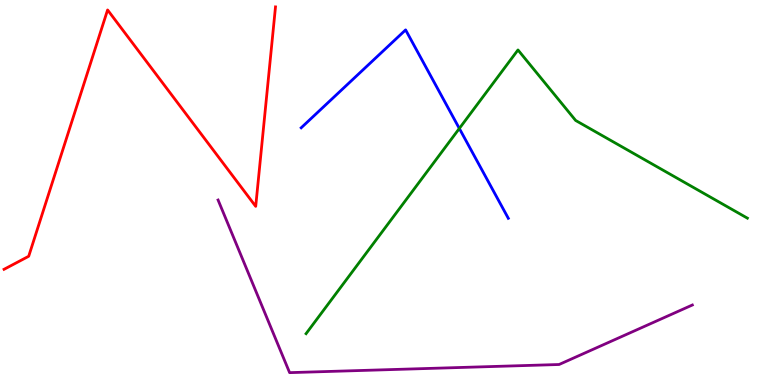[{'lines': ['blue', 'red'], 'intersections': []}, {'lines': ['green', 'red'], 'intersections': []}, {'lines': ['purple', 'red'], 'intersections': []}, {'lines': ['blue', 'green'], 'intersections': [{'x': 5.93, 'y': 6.66}]}, {'lines': ['blue', 'purple'], 'intersections': []}, {'lines': ['green', 'purple'], 'intersections': []}]